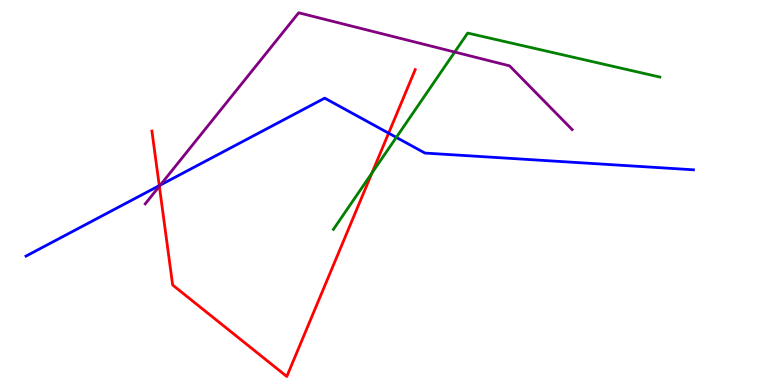[{'lines': ['blue', 'red'], 'intersections': [{'x': 2.06, 'y': 5.18}, {'x': 5.01, 'y': 6.54}]}, {'lines': ['green', 'red'], 'intersections': [{'x': 4.8, 'y': 5.51}]}, {'lines': ['purple', 'red'], 'intersections': [{'x': 2.06, 'y': 5.16}]}, {'lines': ['blue', 'green'], 'intersections': [{'x': 5.11, 'y': 6.43}]}, {'lines': ['blue', 'purple'], 'intersections': [{'x': 2.07, 'y': 5.19}]}, {'lines': ['green', 'purple'], 'intersections': [{'x': 5.87, 'y': 8.65}]}]